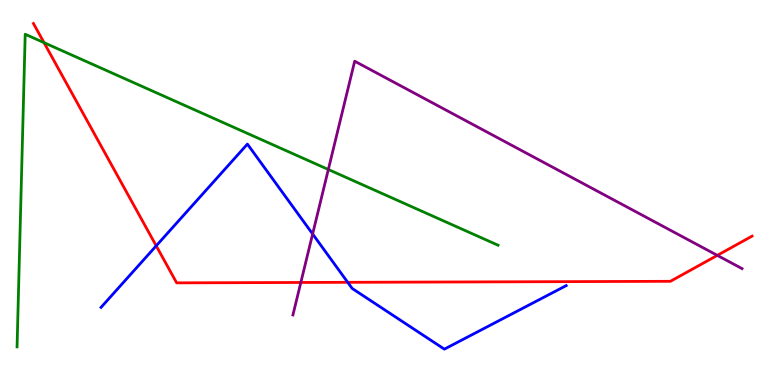[{'lines': ['blue', 'red'], 'intersections': [{'x': 2.02, 'y': 3.61}, {'x': 4.49, 'y': 2.67}]}, {'lines': ['green', 'red'], 'intersections': [{'x': 0.568, 'y': 8.89}]}, {'lines': ['purple', 'red'], 'intersections': [{'x': 3.88, 'y': 2.66}, {'x': 9.26, 'y': 3.37}]}, {'lines': ['blue', 'green'], 'intersections': []}, {'lines': ['blue', 'purple'], 'intersections': [{'x': 4.03, 'y': 3.92}]}, {'lines': ['green', 'purple'], 'intersections': [{'x': 4.24, 'y': 5.6}]}]